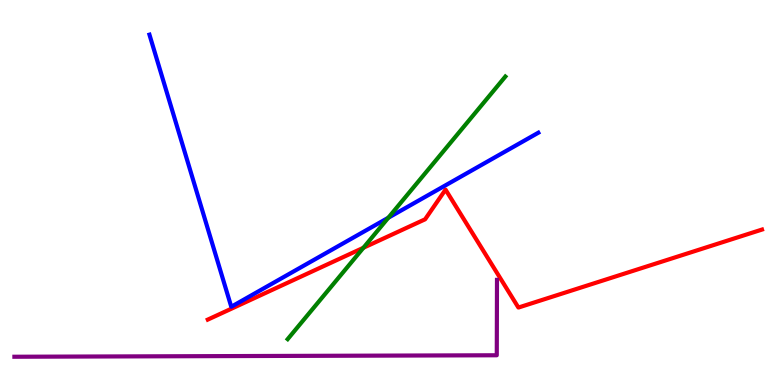[{'lines': ['blue', 'red'], 'intersections': []}, {'lines': ['green', 'red'], 'intersections': [{'x': 4.69, 'y': 3.56}]}, {'lines': ['purple', 'red'], 'intersections': []}, {'lines': ['blue', 'green'], 'intersections': [{'x': 5.01, 'y': 4.34}]}, {'lines': ['blue', 'purple'], 'intersections': []}, {'lines': ['green', 'purple'], 'intersections': []}]